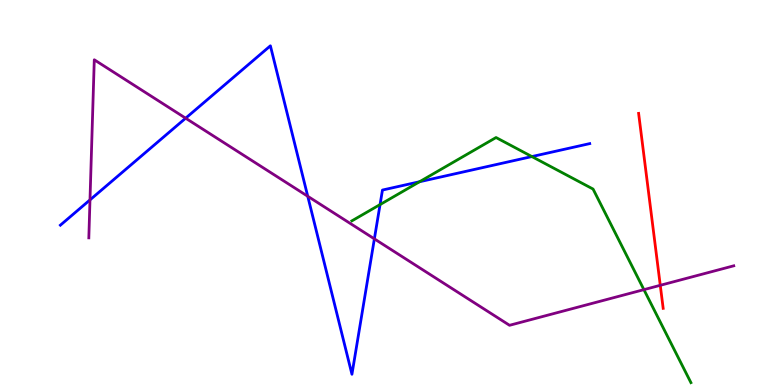[{'lines': ['blue', 'red'], 'intersections': []}, {'lines': ['green', 'red'], 'intersections': []}, {'lines': ['purple', 'red'], 'intersections': [{'x': 8.52, 'y': 2.59}]}, {'lines': ['blue', 'green'], 'intersections': [{'x': 4.9, 'y': 4.69}, {'x': 5.41, 'y': 5.28}, {'x': 6.86, 'y': 5.93}]}, {'lines': ['blue', 'purple'], 'intersections': [{'x': 1.16, 'y': 4.81}, {'x': 2.4, 'y': 6.93}, {'x': 3.97, 'y': 4.9}, {'x': 4.83, 'y': 3.8}]}, {'lines': ['green', 'purple'], 'intersections': [{'x': 8.31, 'y': 2.48}]}]